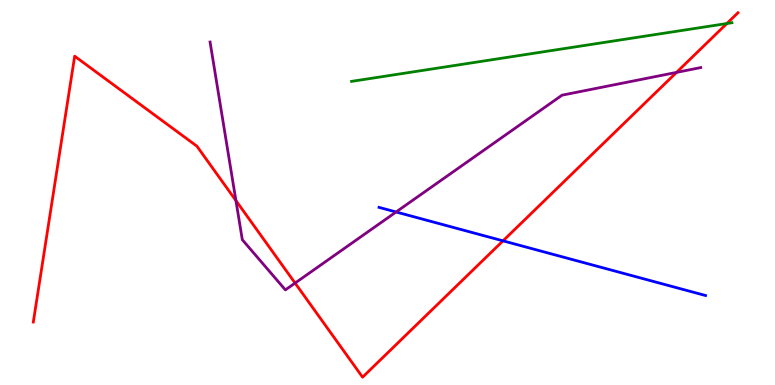[{'lines': ['blue', 'red'], 'intersections': [{'x': 6.49, 'y': 3.74}]}, {'lines': ['green', 'red'], 'intersections': [{'x': 9.38, 'y': 9.39}]}, {'lines': ['purple', 'red'], 'intersections': [{'x': 3.04, 'y': 4.79}, {'x': 3.81, 'y': 2.65}, {'x': 8.73, 'y': 8.12}]}, {'lines': ['blue', 'green'], 'intersections': []}, {'lines': ['blue', 'purple'], 'intersections': [{'x': 5.11, 'y': 4.49}]}, {'lines': ['green', 'purple'], 'intersections': []}]